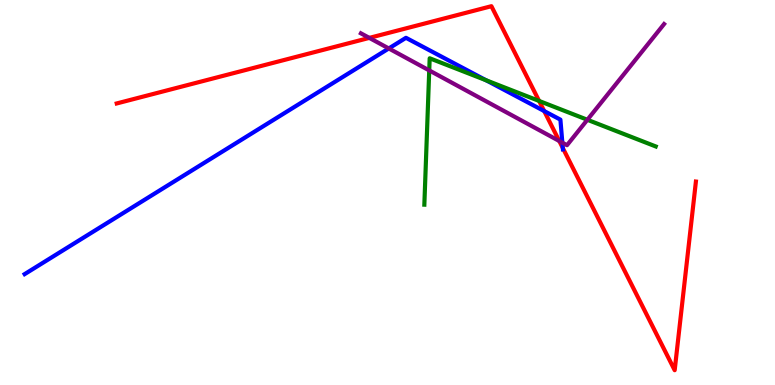[{'lines': ['blue', 'red'], 'intersections': [{'x': 7.02, 'y': 7.12}, {'x': 7.26, 'y': 6.16}]}, {'lines': ['green', 'red'], 'intersections': [{'x': 6.96, 'y': 7.38}]}, {'lines': ['purple', 'red'], 'intersections': [{'x': 4.77, 'y': 9.02}, {'x': 7.22, 'y': 6.34}]}, {'lines': ['blue', 'green'], 'intersections': [{'x': 6.27, 'y': 7.91}]}, {'lines': ['blue', 'purple'], 'intersections': [{'x': 5.02, 'y': 8.74}, {'x': 7.26, 'y': 6.29}]}, {'lines': ['green', 'purple'], 'intersections': [{'x': 5.54, 'y': 8.17}, {'x': 7.58, 'y': 6.89}]}]